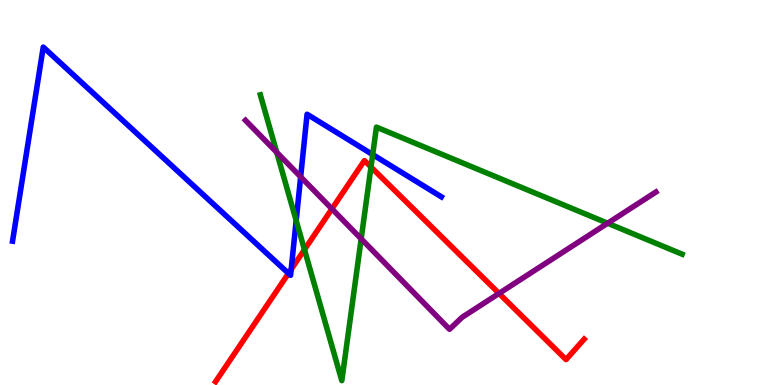[{'lines': ['blue', 'red'], 'intersections': [{'x': 3.72, 'y': 2.9}, {'x': 3.76, 'y': 3.0}]}, {'lines': ['green', 'red'], 'intersections': [{'x': 3.93, 'y': 3.52}, {'x': 4.79, 'y': 5.66}]}, {'lines': ['purple', 'red'], 'intersections': [{'x': 4.28, 'y': 4.58}, {'x': 6.44, 'y': 2.38}]}, {'lines': ['blue', 'green'], 'intersections': [{'x': 3.82, 'y': 4.27}, {'x': 4.81, 'y': 5.98}]}, {'lines': ['blue', 'purple'], 'intersections': [{'x': 3.88, 'y': 5.41}]}, {'lines': ['green', 'purple'], 'intersections': [{'x': 3.57, 'y': 6.04}, {'x': 4.66, 'y': 3.8}, {'x': 7.84, 'y': 4.2}]}]